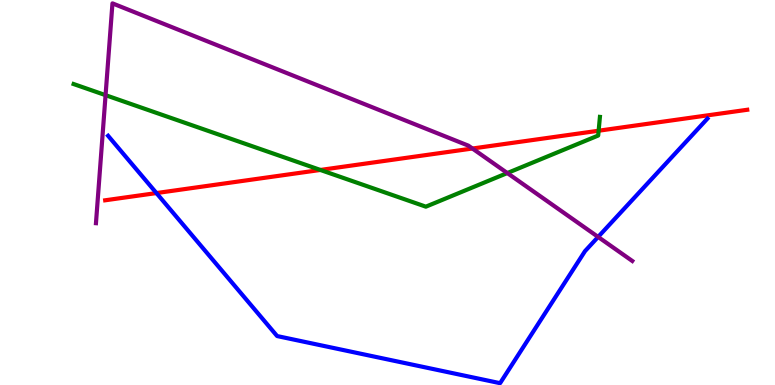[{'lines': ['blue', 'red'], 'intersections': [{'x': 2.02, 'y': 4.99}]}, {'lines': ['green', 'red'], 'intersections': [{'x': 4.13, 'y': 5.59}, {'x': 7.72, 'y': 6.6}]}, {'lines': ['purple', 'red'], 'intersections': [{'x': 6.1, 'y': 6.14}]}, {'lines': ['blue', 'green'], 'intersections': []}, {'lines': ['blue', 'purple'], 'intersections': [{'x': 7.72, 'y': 3.85}]}, {'lines': ['green', 'purple'], 'intersections': [{'x': 1.36, 'y': 7.53}, {'x': 6.55, 'y': 5.51}]}]